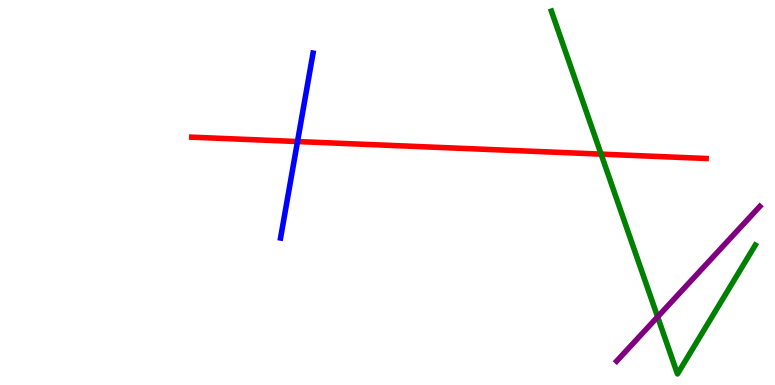[{'lines': ['blue', 'red'], 'intersections': [{'x': 3.84, 'y': 6.32}]}, {'lines': ['green', 'red'], 'intersections': [{'x': 7.76, 'y': 6.0}]}, {'lines': ['purple', 'red'], 'intersections': []}, {'lines': ['blue', 'green'], 'intersections': []}, {'lines': ['blue', 'purple'], 'intersections': []}, {'lines': ['green', 'purple'], 'intersections': [{'x': 8.49, 'y': 1.77}]}]